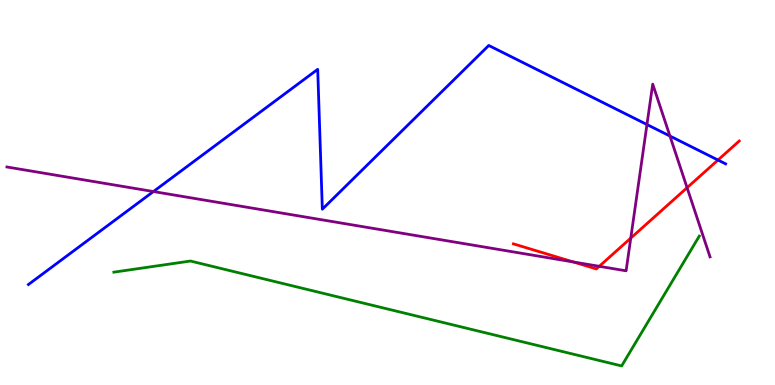[{'lines': ['blue', 'red'], 'intersections': [{'x': 9.26, 'y': 5.84}]}, {'lines': ['green', 'red'], 'intersections': []}, {'lines': ['purple', 'red'], 'intersections': [{'x': 7.4, 'y': 3.2}, {'x': 7.73, 'y': 3.08}, {'x': 8.14, 'y': 3.82}, {'x': 8.87, 'y': 5.12}]}, {'lines': ['blue', 'green'], 'intersections': []}, {'lines': ['blue', 'purple'], 'intersections': [{'x': 1.98, 'y': 5.02}, {'x': 8.35, 'y': 6.77}, {'x': 8.64, 'y': 6.47}]}, {'lines': ['green', 'purple'], 'intersections': []}]